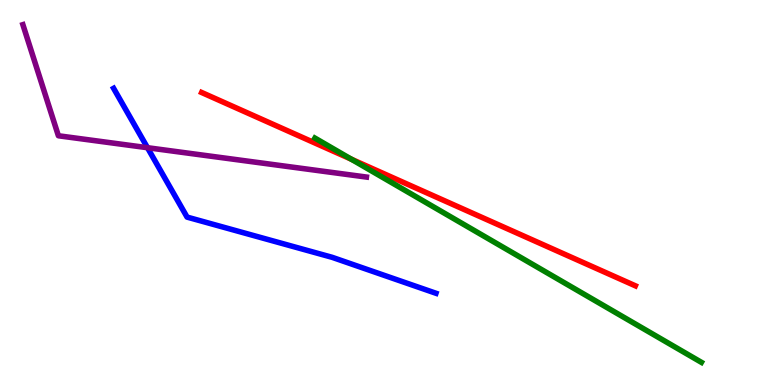[{'lines': ['blue', 'red'], 'intersections': []}, {'lines': ['green', 'red'], 'intersections': [{'x': 4.53, 'y': 5.86}]}, {'lines': ['purple', 'red'], 'intersections': []}, {'lines': ['blue', 'green'], 'intersections': []}, {'lines': ['blue', 'purple'], 'intersections': [{'x': 1.9, 'y': 6.16}]}, {'lines': ['green', 'purple'], 'intersections': []}]